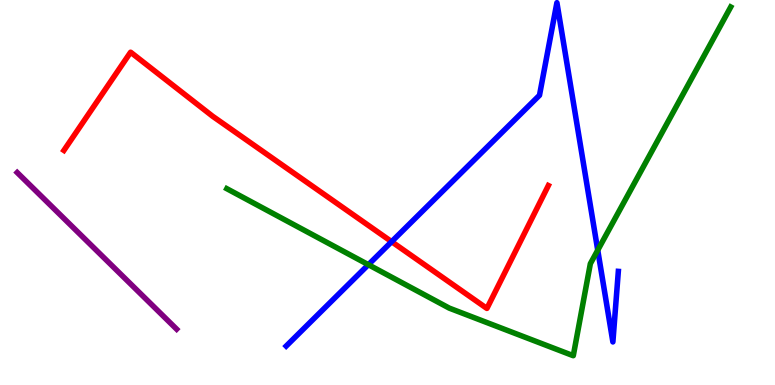[{'lines': ['blue', 'red'], 'intersections': [{'x': 5.05, 'y': 3.72}]}, {'lines': ['green', 'red'], 'intersections': []}, {'lines': ['purple', 'red'], 'intersections': []}, {'lines': ['blue', 'green'], 'intersections': [{'x': 4.75, 'y': 3.12}, {'x': 7.71, 'y': 3.5}]}, {'lines': ['blue', 'purple'], 'intersections': []}, {'lines': ['green', 'purple'], 'intersections': []}]